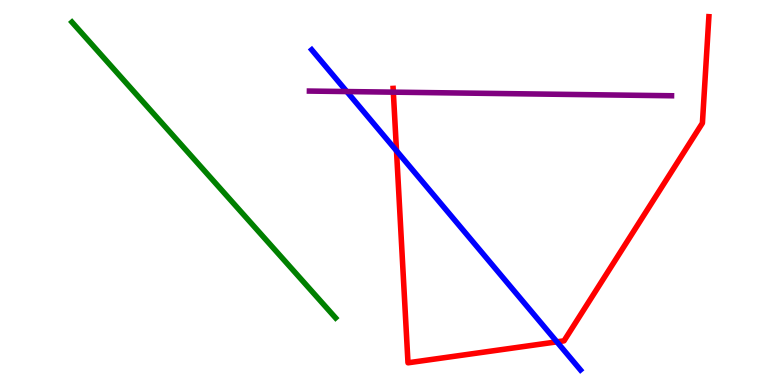[{'lines': ['blue', 'red'], 'intersections': [{'x': 5.12, 'y': 6.08}, {'x': 7.19, 'y': 1.12}]}, {'lines': ['green', 'red'], 'intersections': []}, {'lines': ['purple', 'red'], 'intersections': [{'x': 5.08, 'y': 7.61}]}, {'lines': ['blue', 'green'], 'intersections': []}, {'lines': ['blue', 'purple'], 'intersections': [{'x': 4.47, 'y': 7.62}]}, {'lines': ['green', 'purple'], 'intersections': []}]